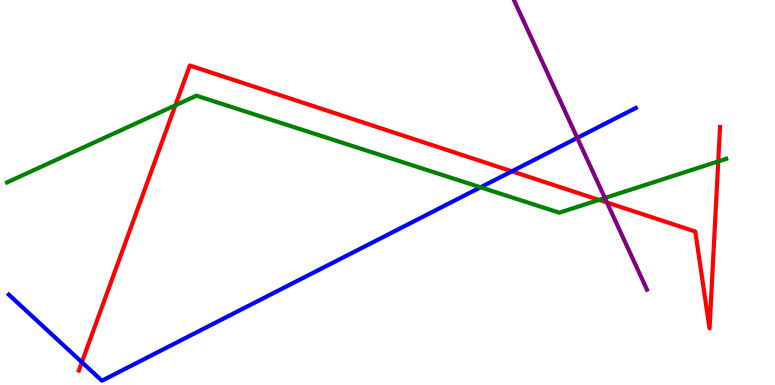[{'lines': ['blue', 'red'], 'intersections': [{'x': 1.06, 'y': 0.592}, {'x': 6.61, 'y': 5.55}]}, {'lines': ['green', 'red'], 'intersections': [{'x': 2.26, 'y': 7.26}, {'x': 7.73, 'y': 4.81}, {'x': 9.27, 'y': 5.81}]}, {'lines': ['purple', 'red'], 'intersections': [{'x': 7.83, 'y': 4.74}]}, {'lines': ['blue', 'green'], 'intersections': [{'x': 6.2, 'y': 5.14}]}, {'lines': ['blue', 'purple'], 'intersections': [{'x': 7.45, 'y': 6.42}]}, {'lines': ['green', 'purple'], 'intersections': [{'x': 7.8, 'y': 4.86}]}]